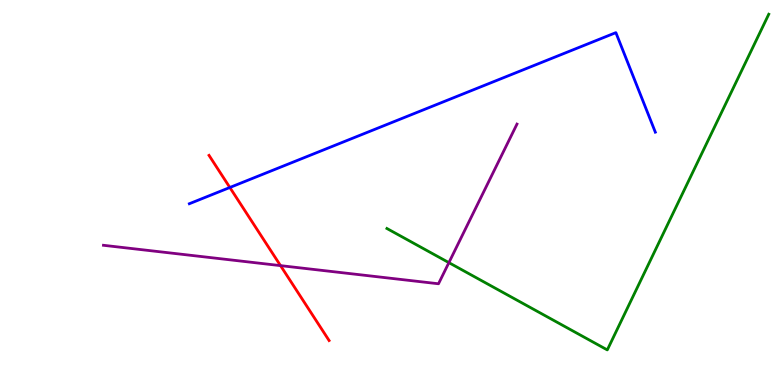[{'lines': ['blue', 'red'], 'intersections': [{'x': 2.97, 'y': 5.13}]}, {'lines': ['green', 'red'], 'intersections': []}, {'lines': ['purple', 'red'], 'intersections': [{'x': 3.62, 'y': 3.1}]}, {'lines': ['blue', 'green'], 'intersections': []}, {'lines': ['blue', 'purple'], 'intersections': []}, {'lines': ['green', 'purple'], 'intersections': [{'x': 5.79, 'y': 3.18}]}]